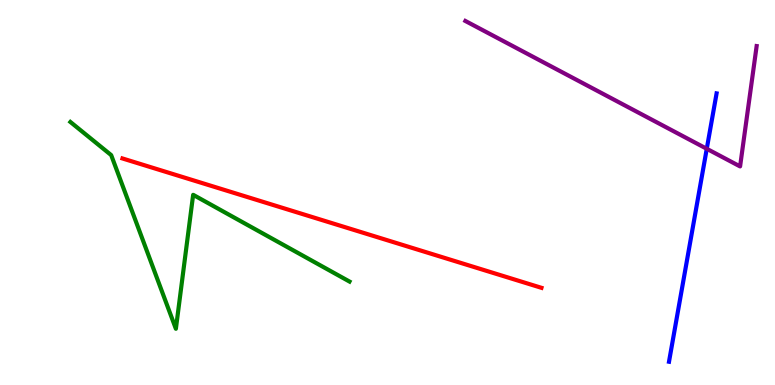[{'lines': ['blue', 'red'], 'intersections': []}, {'lines': ['green', 'red'], 'intersections': []}, {'lines': ['purple', 'red'], 'intersections': []}, {'lines': ['blue', 'green'], 'intersections': []}, {'lines': ['blue', 'purple'], 'intersections': [{'x': 9.12, 'y': 6.14}]}, {'lines': ['green', 'purple'], 'intersections': []}]